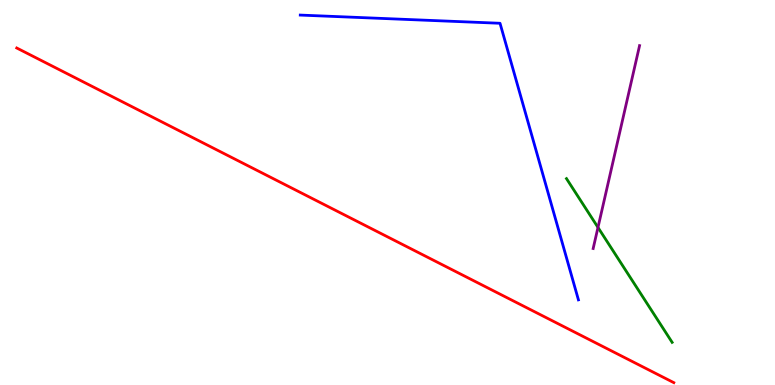[{'lines': ['blue', 'red'], 'intersections': []}, {'lines': ['green', 'red'], 'intersections': []}, {'lines': ['purple', 'red'], 'intersections': []}, {'lines': ['blue', 'green'], 'intersections': []}, {'lines': ['blue', 'purple'], 'intersections': []}, {'lines': ['green', 'purple'], 'intersections': [{'x': 7.72, 'y': 4.09}]}]